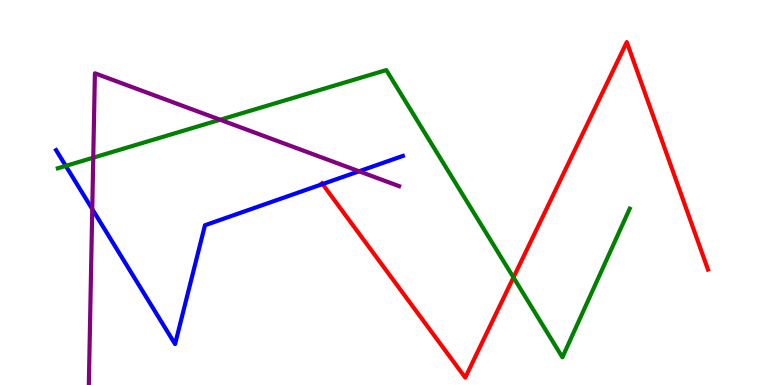[{'lines': ['blue', 'red'], 'intersections': [{'x': 4.16, 'y': 5.22}]}, {'lines': ['green', 'red'], 'intersections': [{'x': 6.63, 'y': 2.79}]}, {'lines': ['purple', 'red'], 'intersections': []}, {'lines': ['blue', 'green'], 'intersections': [{'x': 0.849, 'y': 5.69}]}, {'lines': ['blue', 'purple'], 'intersections': [{'x': 1.19, 'y': 4.57}, {'x': 4.63, 'y': 5.55}]}, {'lines': ['green', 'purple'], 'intersections': [{'x': 1.2, 'y': 5.9}, {'x': 2.84, 'y': 6.89}]}]